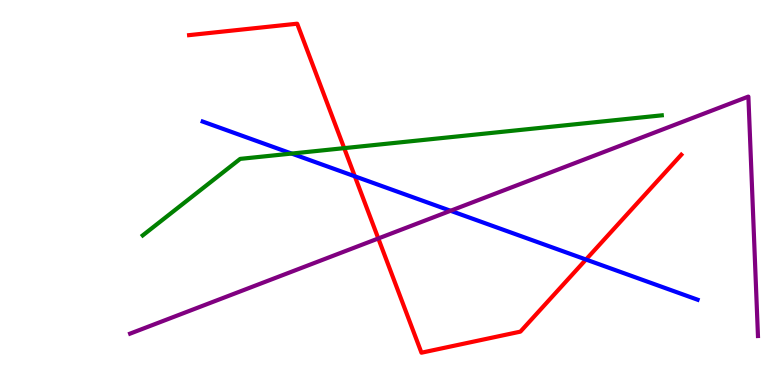[{'lines': ['blue', 'red'], 'intersections': [{'x': 4.58, 'y': 5.42}, {'x': 7.56, 'y': 3.26}]}, {'lines': ['green', 'red'], 'intersections': [{'x': 4.44, 'y': 6.15}]}, {'lines': ['purple', 'red'], 'intersections': [{'x': 4.88, 'y': 3.81}]}, {'lines': ['blue', 'green'], 'intersections': [{'x': 3.76, 'y': 6.01}]}, {'lines': ['blue', 'purple'], 'intersections': [{'x': 5.81, 'y': 4.53}]}, {'lines': ['green', 'purple'], 'intersections': []}]